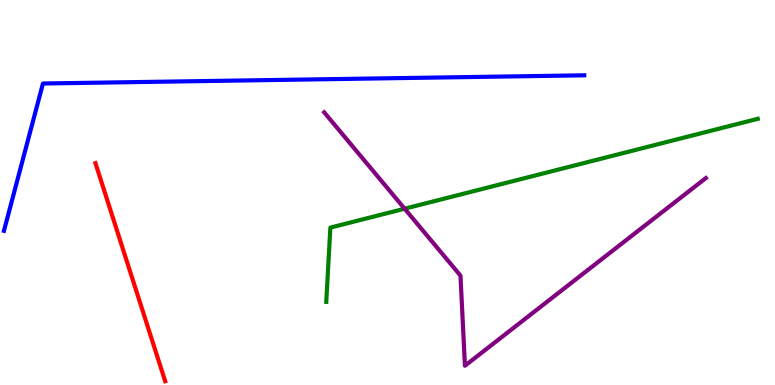[{'lines': ['blue', 'red'], 'intersections': []}, {'lines': ['green', 'red'], 'intersections': []}, {'lines': ['purple', 'red'], 'intersections': []}, {'lines': ['blue', 'green'], 'intersections': []}, {'lines': ['blue', 'purple'], 'intersections': []}, {'lines': ['green', 'purple'], 'intersections': [{'x': 5.22, 'y': 4.58}]}]